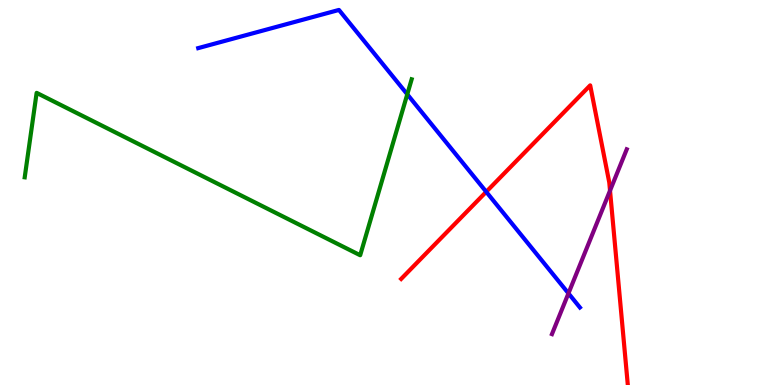[{'lines': ['blue', 'red'], 'intersections': [{'x': 6.27, 'y': 5.02}]}, {'lines': ['green', 'red'], 'intersections': []}, {'lines': ['purple', 'red'], 'intersections': [{'x': 7.87, 'y': 5.05}]}, {'lines': ['blue', 'green'], 'intersections': [{'x': 5.26, 'y': 7.55}]}, {'lines': ['blue', 'purple'], 'intersections': [{'x': 7.33, 'y': 2.38}]}, {'lines': ['green', 'purple'], 'intersections': []}]